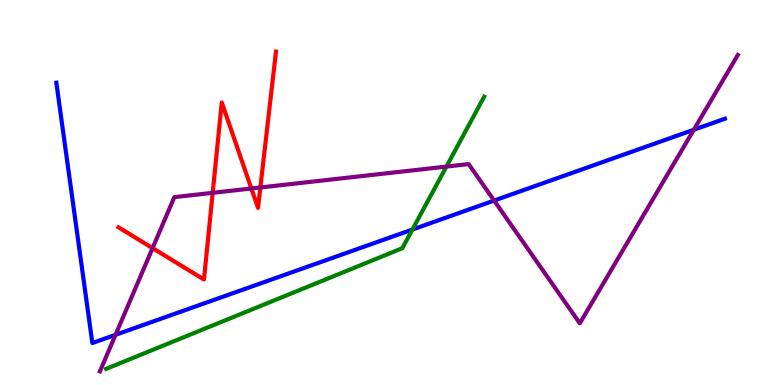[{'lines': ['blue', 'red'], 'intersections': []}, {'lines': ['green', 'red'], 'intersections': []}, {'lines': ['purple', 'red'], 'intersections': [{'x': 1.97, 'y': 3.56}, {'x': 2.74, 'y': 4.99}, {'x': 3.24, 'y': 5.1}, {'x': 3.36, 'y': 5.13}]}, {'lines': ['blue', 'green'], 'intersections': [{'x': 5.32, 'y': 4.04}]}, {'lines': ['blue', 'purple'], 'intersections': [{'x': 1.49, 'y': 1.3}, {'x': 6.38, 'y': 4.79}, {'x': 8.95, 'y': 6.63}]}, {'lines': ['green', 'purple'], 'intersections': [{'x': 5.76, 'y': 5.67}]}]